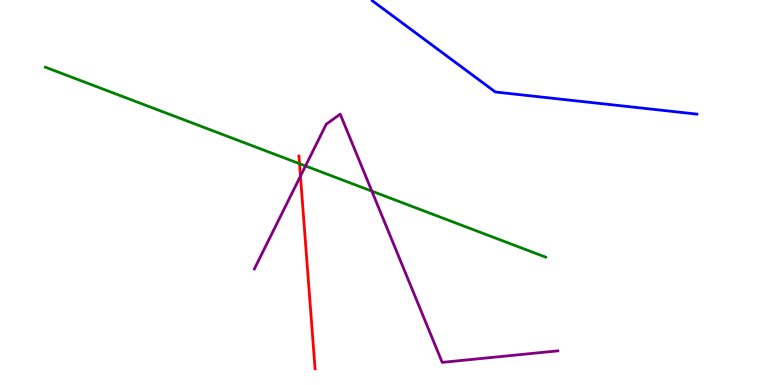[{'lines': ['blue', 'red'], 'intersections': []}, {'lines': ['green', 'red'], 'intersections': [{'x': 3.86, 'y': 5.75}]}, {'lines': ['purple', 'red'], 'intersections': [{'x': 3.88, 'y': 5.42}]}, {'lines': ['blue', 'green'], 'intersections': []}, {'lines': ['blue', 'purple'], 'intersections': []}, {'lines': ['green', 'purple'], 'intersections': [{'x': 3.94, 'y': 5.69}, {'x': 4.8, 'y': 5.04}]}]